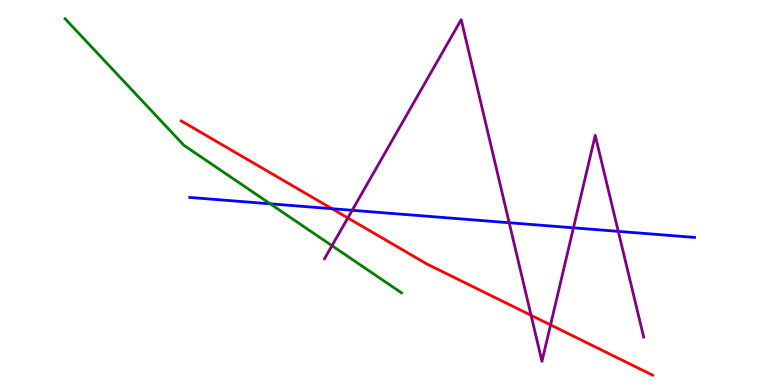[{'lines': ['blue', 'red'], 'intersections': [{'x': 4.28, 'y': 4.58}]}, {'lines': ['green', 'red'], 'intersections': []}, {'lines': ['purple', 'red'], 'intersections': [{'x': 4.49, 'y': 4.34}, {'x': 6.85, 'y': 1.81}, {'x': 7.1, 'y': 1.56}]}, {'lines': ['blue', 'green'], 'intersections': [{'x': 3.49, 'y': 4.71}]}, {'lines': ['blue', 'purple'], 'intersections': [{'x': 4.54, 'y': 4.54}, {'x': 6.57, 'y': 4.21}, {'x': 7.4, 'y': 4.08}, {'x': 7.98, 'y': 3.99}]}, {'lines': ['green', 'purple'], 'intersections': [{'x': 4.28, 'y': 3.62}]}]